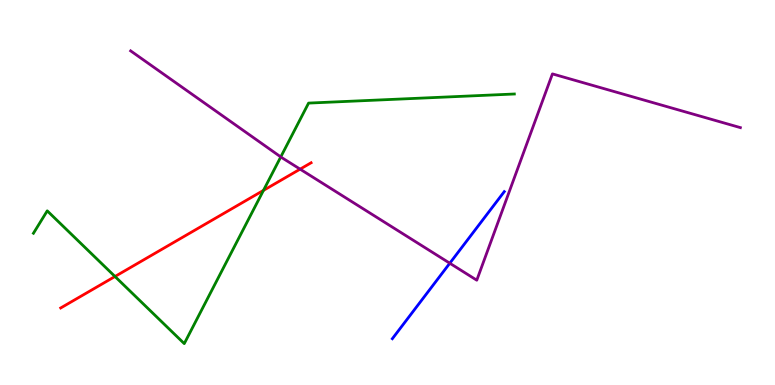[{'lines': ['blue', 'red'], 'intersections': []}, {'lines': ['green', 'red'], 'intersections': [{'x': 1.48, 'y': 2.82}, {'x': 3.4, 'y': 5.05}]}, {'lines': ['purple', 'red'], 'intersections': [{'x': 3.87, 'y': 5.61}]}, {'lines': ['blue', 'green'], 'intersections': []}, {'lines': ['blue', 'purple'], 'intersections': [{'x': 5.8, 'y': 3.16}]}, {'lines': ['green', 'purple'], 'intersections': [{'x': 3.62, 'y': 5.92}]}]